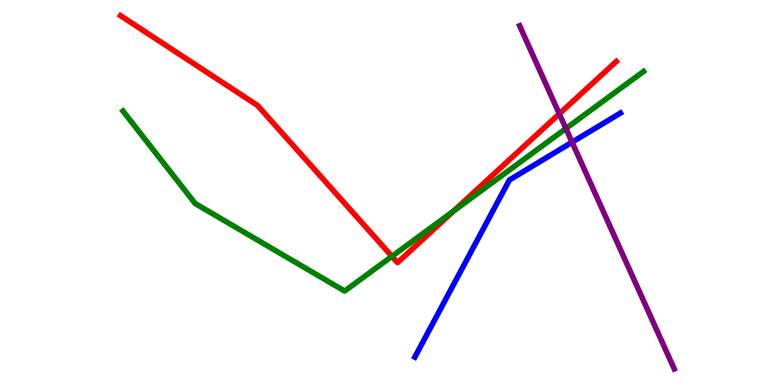[{'lines': ['blue', 'red'], 'intersections': []}, {'lines': ['green', 'red'], 'intersections': [{'x': 5.06, 'y': 3.34}, {'x': 5.85, 'y': 4.52}]}, {'lines': ['purple', 'red'], 'intersections': [{'x': 7.22, 'y': 7.04}]}, {'lines': ['blue', 'green'], 'intersections': []}, {'lines': ['blue', 'purple'], 'intersections': [{'x': 7.38, 'y': 6.31}]}, {'lines': ['green', 'purple'], 'intersections': [{'x': 7.3, 'y': 6.66}]}]